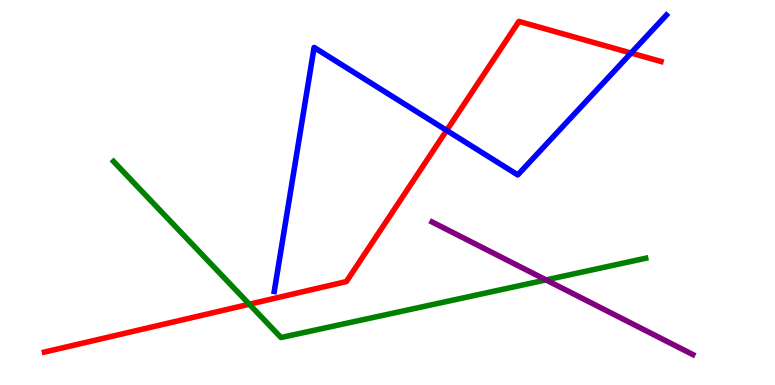[{'lines': ['blue', 'red'], 'intersections': [{'x': 5.76, 'y': 6.61}, {'x': 8.14, 'y': 8.62}]}, {'lines': ['green', 'red'], 'intersections': [{'x': 3.22, 'y': 2.1}]}, {'lines': ['purple', 'red'], 'intersections': []}, {'lines': ['blue', 'green'], 'intersections': []}, {'lines': ['blue', 'purple'], 'intersections': []}, {'lines': ['green', 'purple'], 'intersections': [{'x': 7.05, 'y': 2.73}]}]